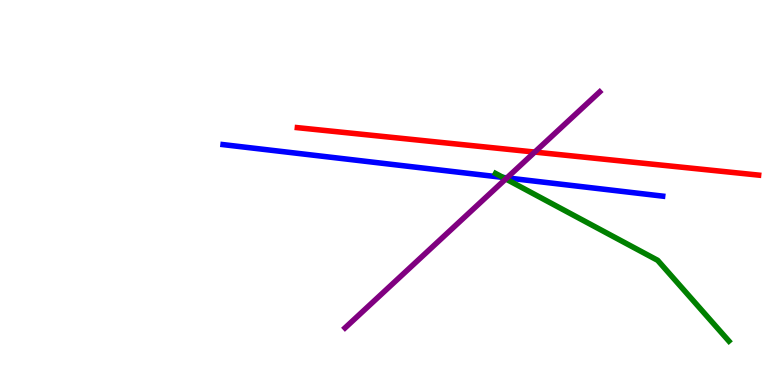[{'lines': ['blue', 'red'], 'intersections': []}, {'lines': ['green', 'red'], 'intersections': []}, {'lines': ['purple', 'red'], 'intersections': [{'x': 6.9, 'y': 6.05}]}, {'lines': ['blue', 'green'], 'intersections': [{'x': 6.49, 'y': 5.39}]}, {'lines': ['blue', 'purple'], 'intersections': [{'x': 6.54, 'y': 5.38}]}, {'lines': ['green', 'purple'], 'intersections': [{'x': 6.53, 'y': 5.35}]}]